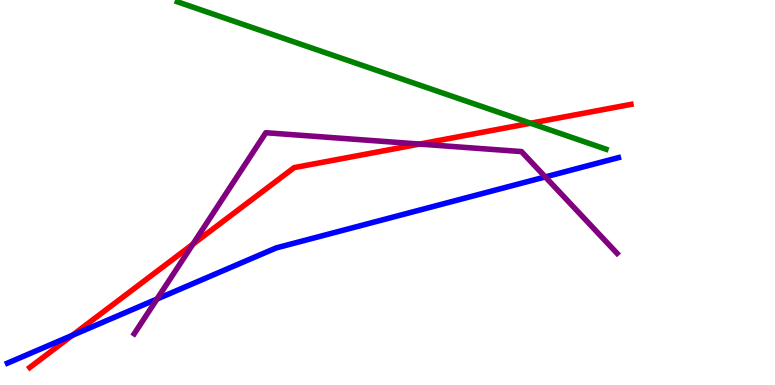[{'lines': ['blue', 'red'], 'intersections': [{'x': 0.933, 'y': 1.29}]}, {'lines': ['green', 'red'], 'intersections': [{'x': 6.85, 'y': 6.8}]}, {'lines': ['purple', 'red'], 'intersections': [{'x': 2.49, 'y': 3.66}, {'x': 5.41, 'y': 6.26}]}, {'lines': ['blue', 'green'], 'intersections': []}, {'lines': ['blue', 'purple'], 'intersections': [{'x': 2.03, 'y': 2.23}, {'x': 7.04, 'y': 5.4}]}, {'lines': ['green', 'purple'], 'intersections': []}]